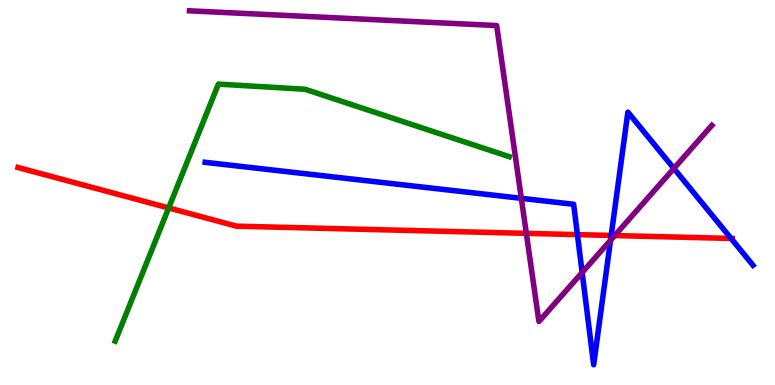[{'lines': ['blue', 'red'], 'intersections': [{'x': 7.45, 'y': 3.91}, {'x': 7.89, 'y': 3.88}, {'x': 9.43, 'y': 3.81}]}, {'lines': ['green', 'red'], 'intersections': [{'x': 2.18, 'y': 4.6}]}, {'lines': ['purple', 'red'], 'intersections': [{'x': 6.79, 'y': 3.94}, {'x': 7.93, 'y': 3.88}]}, {'lines': ['blue', 'green'], 'intersections': []}, {'lines': ['blue', 'purple'], 'intersections': [{'x': 6.73, 'y': 4.85}, {'x': 7.51, 'y': 2.92}, {'x': 7.88, 'y': 3.76}, {'x': 8.7, 'y': 5.63}]}, {'lines': ['green', 'purple'], 'intersections': []}]